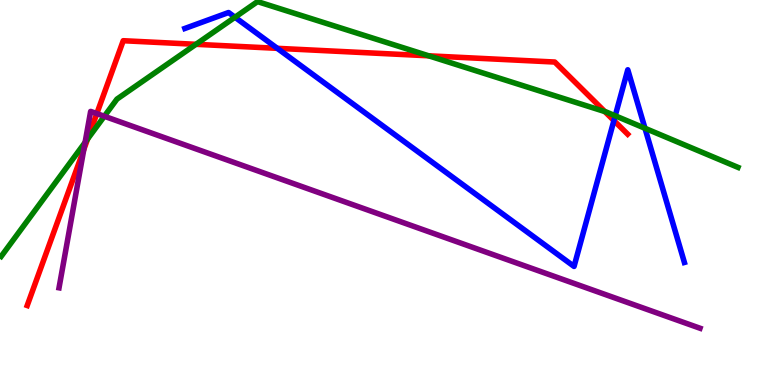[{'lines': ['blue', 'red'], 'intersections': [{'x': 3.58, 'y': 8.74}, {'x': 7.92, 'y': 6.87}]}, {'lines': ['green', 'red'], 'intersections': [{'x': 1.13, 'y': 6.39}, {'x': 2.53, 'y': 8.85}, {'x': 5.53, 'y': 8.55}, {'x': 7.8, 'y': 7.1}]}, {'lines': ['purple', 'red'], 'intersections': [{'x': 1.08, 'y': 6.12}, {'x': 1.25, 'y': 7.05}]}, {'lines': ['blue', 'green'], 'intersections': [{'x': 3.03, 'y': 9.55}, {'x': 7.94, 'y': 6.99}, {'x': 8.32, 'y': 6.67}]}, {'lines': ['blue', 'purple'], 'intersections': []}, {'lines': ['green', 'purple'], 'intersections': [{'x': 1.1, 'y': 6.3}, {'x': 1.35, 'y': 6.98}]}]